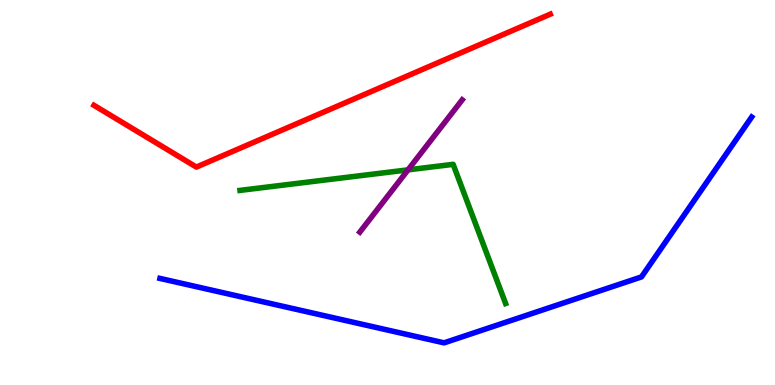[{'lines': ['blue', 'red'], 'intersections': []}, {'lines': ['green', 'red'], 'intersections': []}, {'lines': ['purple', 'red'], 'intersections': []}, {'lines': ['blue', 'green'], 'intersections': []}, {'lines': ['blue', 'purple'], 'intersections': []}, {'lines': ['green', 'purple'], 'intersections': [{'x': 5.26, 'y': 5.59}]}]